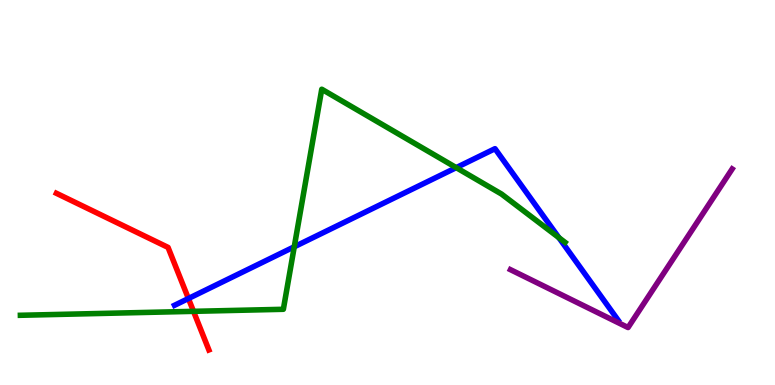[{'lines': ['blue', 'red'], 'intersections': [{'x': 2.43, 'y': 2.25}]}, {'lines': ['green', 'red'], 'intersections': [{'x': 2.5, 'y': 1.91}]}, {'lines': ['purple', 'red'], 'intersections': []}, {'lines': ['blue', 'green'], 'intersections': [{'x': 3.8, 'y': 3.59}, {'x': 5.89, 'y': 5.65}, {'x': 7.21, 'y': 3.83}]}, {'lines': ['blue', 'purple'], 'intersections': []}, {'lines': ['green', 'purple'], 'intersections': []}]